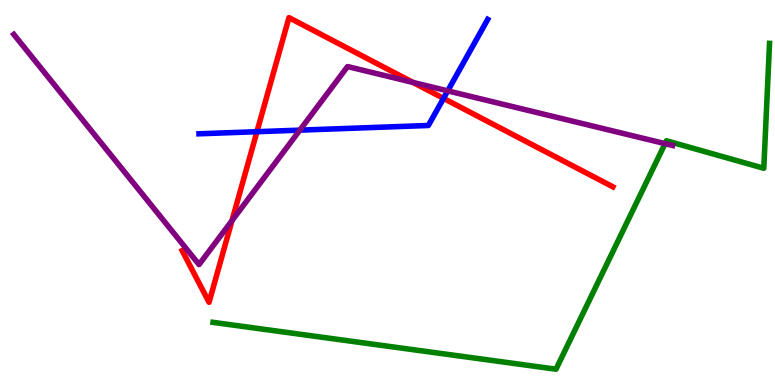[{'lines': ['blue', 'red'], 'intersections': [{'x': 3.32, 'y': 6.58}, {'x': 5.72, 'y': 7.45}]}, {'lines': ['green', 'red'], 'intersections': []}, {'lines': ['purple', 'red'], 'intersections': [{'x': 2.99, 'y': 4.27}, {'x': 5.33, 'y': 7.86}]}, {'lines': ['blue', 'green'], 'intersections': []}, {'lines': ['blue', 'purple'], 'intersections': [{'x': 3.87, 'y': 6.62}, {'x': 5.78, 'y': 7.64}]}, {'lines': ['green', 'purple'], 'intersections': [{'x': 8.58, 'y': 6.27}]}]